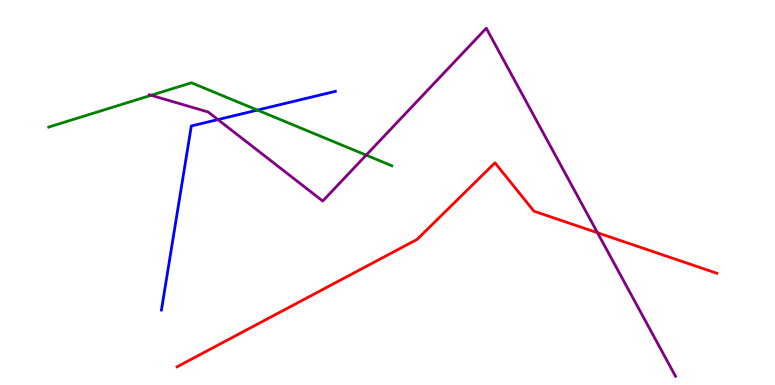[{'lines': ['blue', 'red'], 'intersections': []}, {'lines': ['green', 'red'], 'intersections': []}, {'lines': ['purple', 'red'], 'intersections': [{'x': 7.71, 'y': 3.95}]}, {'lines': ['blue', 'green'], 'intersections': [{'x': 3.32, 'y': 7.14}]}, {'lines': ['blue', 'purple'], 'intersections': [{'x': 2.81, 'y': 6.89}]}, {'lines': ['green', 'purple'], 'intersections': [{'x': 1.95, 'y': 7.53}, {'x': 4.72, 'y': 5.97}]}]